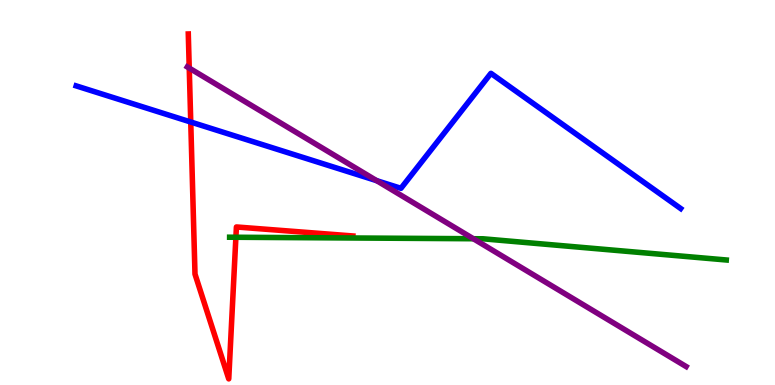[{'lines': ['blue', 'red'], 'intersections': [{'x': 2.46, 'y': 6.83}]}, {'lines': ['green', 'red'], 'intersections': [{'x': 3.04, 'y': 3.84}]}, {'lines': ['purple', 'red'], 'intersections': [{'x': 2.44, 'y': 8.23}]}, {'lines': ['blue', 'green'], 'intersections': []}, {'lines': ['blue', 'purple'], 'intersections': [{'x': 4.86, 'y': 5.31}]}, {'lines': ['green', 'purple'], 'intersections': [{'x': 6.11, 'y': 3.8}]}]